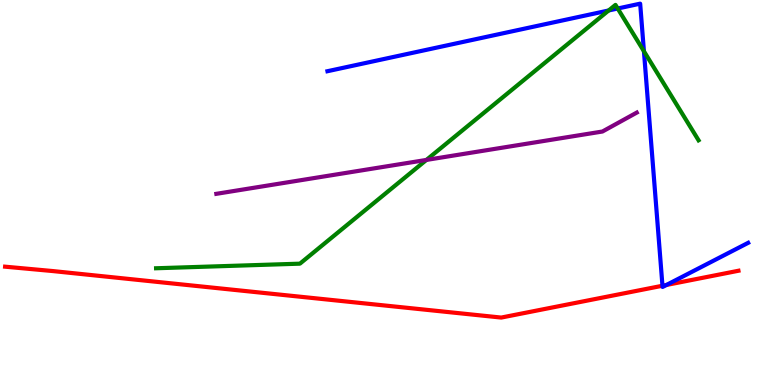[{'lines': ['blue', 'red'], 'intersections': [{'x': 8.55, 'y': 2.58}, {'x': 8.6, 'y': 2.6}]}, {'lines': ['green', 'red'], 'intersections': []}, {'lines': ['purple', 'red'], 'intersections': []}, {'lines': ['blue', 'green'], 'intersections': [{'x': 7.85, 'y': 9.73}, {'x': 7.97, 'y': 9.78}, {'x': 8.31, 'y': 8.67}]}, {'lines': ['blue', 'purple'], 'intersections': []}, {'lines': ['green', 'purple'], 'intersections': [{'x': 5.5, 'y': 5.85}]}]